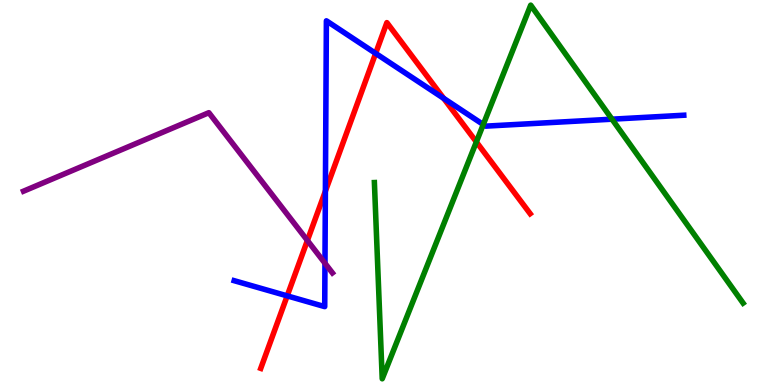[{'lines': ['blue', 'red'], 'intersections': [{'x': 3.71, 'y': 2.32}, {'x': 4.2, 'y': 5.04}, {'x': 4.85, 'y': 8.61}, {'x': 5.72, 'y': 7.45}]}, {'lines': ['green', 'red'], 'intersections': [{'x': 6.15, 'y': 6.31}]}, {'lines': ['purple', 'red'], 'intersections': [{'x': 3.97, 'y': 3.75}]}, {'lines': ['blue', 'green'], 'intersections': [{'x': 6.24, 'y': 6.77}, {'x': 7.9, 'y': 6.9}]}, {'lines': ['blue', 'purple'], 'intersections': [{'x': 4.19, 'y': 3.16}]}, {'lines': ['green', 'purple'], 'intersections': []}]